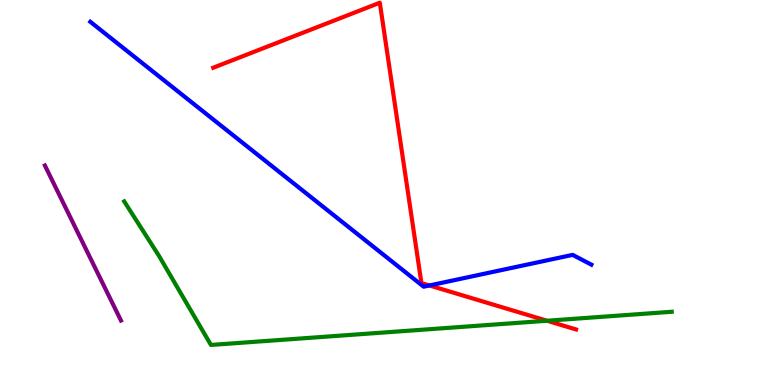[{'lines': ['blue', 'red'], 'intersections': [{'x': 5.54, 'y': 2.59}]}, {'lines': ['green', 'red'], 'intersections': [{'x': 7.06, 'y': 1.67}]}, {'lines': ['purple', 'red'], 'intersections': []}, {'lines': ['blue', 'green'], 'intersections': []}, {'lines': ['blue', 'purple'], 'intersections': []}, {'lines': ['green', 'purple'], 'intersections': []}]